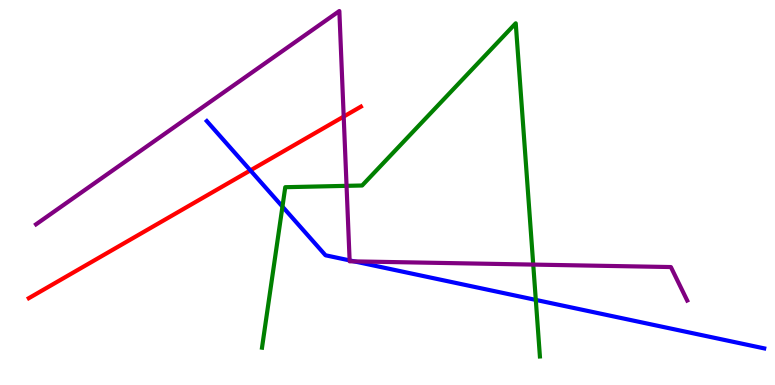[{'lines': ['blue', 'red'], 'intersections': [{'x': 3.23, 'y': 5.57}]}, {'lines': ['green', 'red'], 'intersections': []}, {'lines': ['purple', 'red'], 'intersections': [{'x': 4.43, 'y': 6.97}]}, {'lines': ['blue', 'green'], 'intersections': [{'x': 3.64, 'y': 4.63}, {'x': 6.91, 'y': 2.21}]}, {'lines': ['blue', 'purple'], 'intersections': [{'x': 4.51, 'y': 3.24}, {'x': 4.57, 'y': 3.21}]}, {'lines': ['green', 'purple'], 'intersections': [{'x': 4.47, 'y': 5.17}, {'x': 6.88, 'y': 3.13}]}]